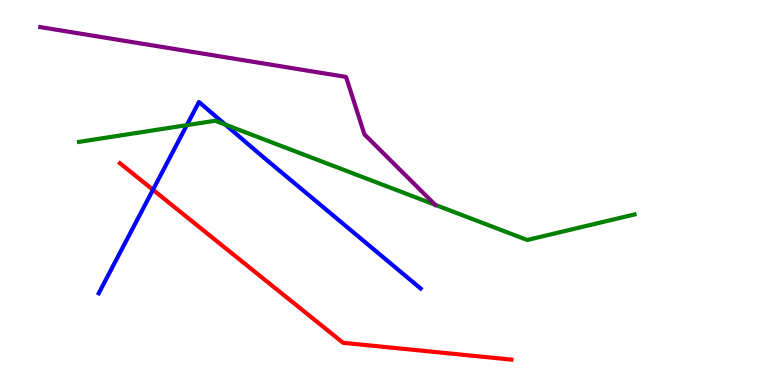[{'lines': ['blue', 'red'], 'intersections': [{'x': 1.97, 'y': 5.07}]}, {'lines': ['green', 'red'], 'intersections': []}, {'lines': ['purple', 'red'], 'intersections': []}, {'lines': ['blue', 'green'], 'intersections': [{'x': 2.41, 'y': 6.75}, {'x': 2.91, 'y': 6.76}]}, {'lines': ['blue', 'purple'], 'intersections': []}, {'lines': ['green', 'purple'], 'intersections': [{'x': 5.62, 'y': 4.68}]}]